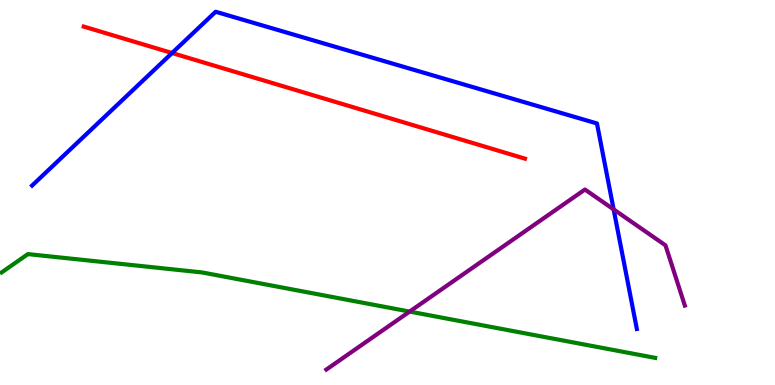[{'lines': ['blue', 'red'], 'intersections': [{'x': 2.22, 'y': 8.62}]}, {'lines': ['green', 'red'], 'intersections': []}, {'lines': ['purple', 'red'], 'intersections': []}, {'lines': ['blue', 'green'], 'intersections': []}, {'lines': ['blue', 'purple'], 'intersections': [{'x': 7.92, 'y': 4.56}]}, {'lines': ['green', 'purple'], 'intersections': [{'x': 5.29, 'y': 1.91}]}]